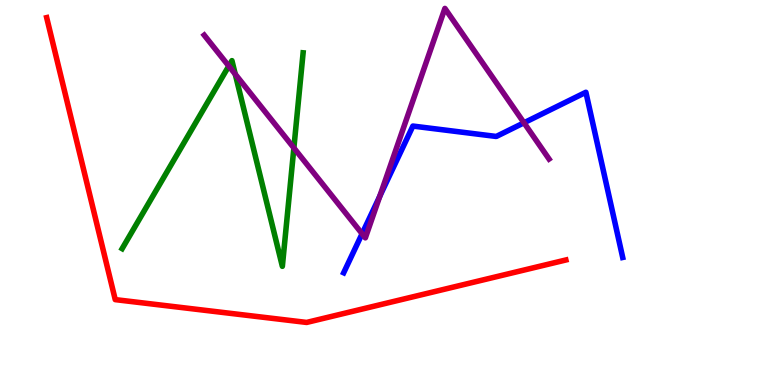[{'lines': ['blue', 'red'], 'intersections': []}, {'lines': ['green', 'red'], 'intersections': []}, {'lines': ['purple', 'red'], 'intersections': []}, {'lines': ['blue', 'green'], 'intersections': []}, {'lines': ['blue', 'purple'], 'intersections': [{'x': 4.67, 'y': 3.93}, {'x': 4.9, 'y': 4.9}, {'x': 6.76, 'y': 6.81}]}, {'lines': ['green', 'purple'], 'intersections': [{'x': 2.95, 'y': 8.28}, {'x': 3.04, 'y': 8.07}, {'x': 3.79, 'y': 6.16}]}]